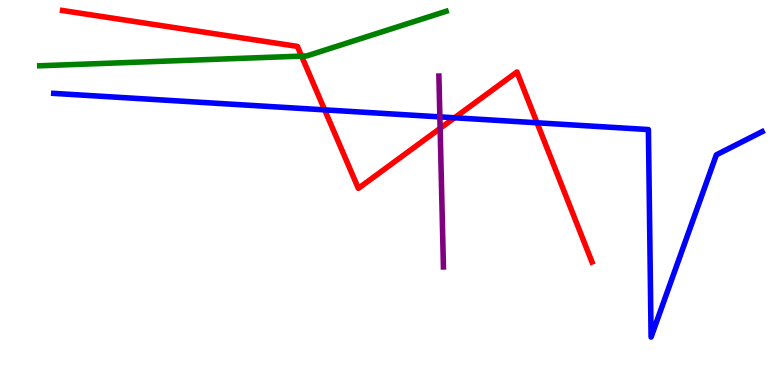[{'lines': ['blue', 'red'], 'intersections': [{'x': 4.19, 'y': 7.15}, {'x': 5.87, 'y': 6.94}, {'x': 6.93, 'y': 6.81}]}, {'lines': ['green', 'red'], 'intersections': [{'x': 3.89, 'y': 8.54}]}, {'lines': ['purple', 'red'], 'intersections': [{'x': 5.68, 'y': 6.67}]}, {'lines': ['blue', 'green'], 'intersections': []}, {'lines': ['blue', 'purple'], 'intersections': [{'x': 5.68, 'y': 6.96}]}, {'lines': ['green', 'purple'], 'intersections': []}]